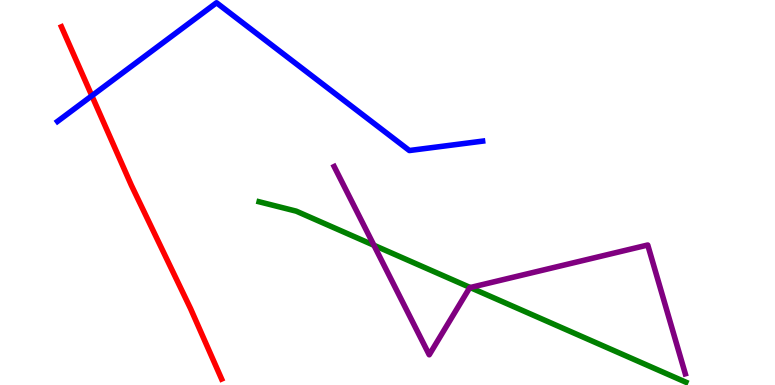[{'lines': ['blue', 'red'], 'intersections': [{'x': 1.19, 'y': 7.51}]}, {'lines': ['green', 'red'], 'intersections': []}, {'lines': ['purple', 'red'], 'intersections': []}, {'lines': ['blue', 'green'], 'intersections': []}, {'lines': ['blue', 'purple'], 'intersections': []}, {'lines': ['green', 'purple'], 'intersections': [{'x': 4.82, 'y': 3.63}, {'x': 6.07, 'y': 2.53}]}]